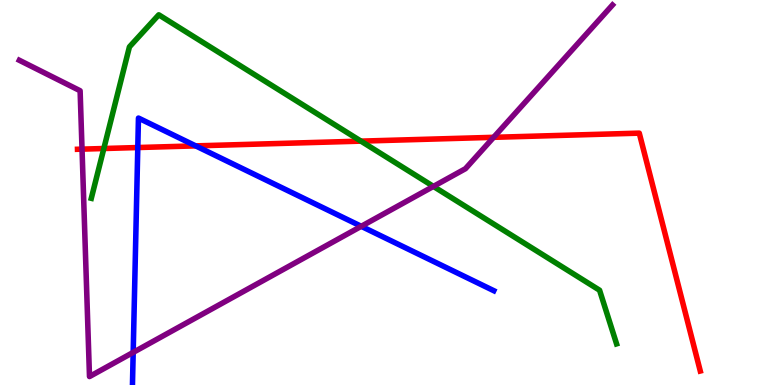[{'lines': ['blue', 'red'], 'intersections': [{'x': 1.78, 'y': 6.17}, {'x': 2.53, 'y': 6.21}]}, {'lines': ['green', 'red'], 'intersections': [{'x': 1.34, 'y': 6.14}, {'x': 4.66, 'y': 6.33}]}, {'lines': ['purple', 'red'], 'intersections': [{'x': 1.06, 'y': 6.13}, {'x': 6.37, 'y': 6.43}]}, {'lines': ['blue', 'green'], 'intersections': []}, {'lines': ['blue', 'purple'], 'intersections': [{'x': 1.72, 'y': 0.847}, {'x': 4.66, 'y': 4.12}]}, {'lines': ['green', 'purple'], 'intersections': [{'x': 5.59, 'y': 5.16}]}]